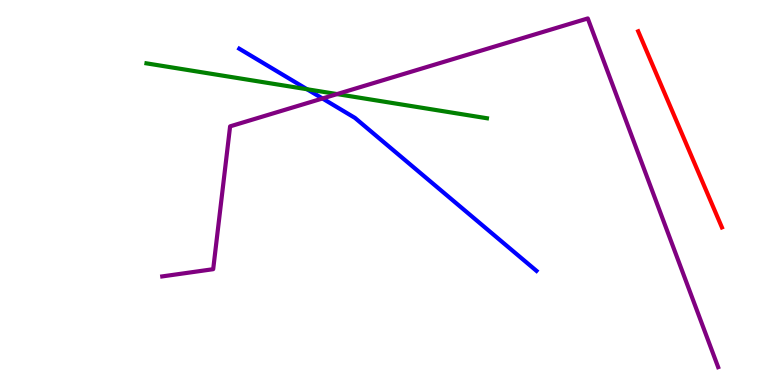[{'lines': ['blue', 'red'], 'intersections': []}, {'lines': ['green', 'red'], 'intersections': []}, {'lines': ['purple', 'red'], 'intersections': []}, {'lines': ['blue', 'green'], 'intersections': [{'x': 3.96, 'y': 7.68}]}, {'lines': ['blue', 'purple'], 'intersections': [{'x': 4.16, 'y': 7.44}]}, {'lines': ['green', 'purple'], 'intersections': [{'x': 4.35, 'y': 7.56}]}]